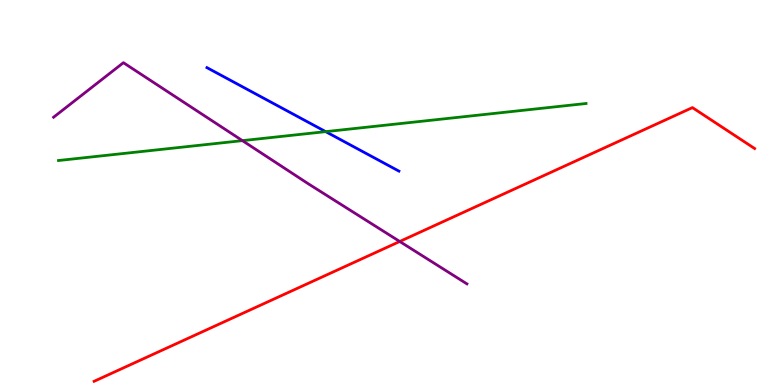[{'lines': ['blue', 'red'], 'intersections': []}, {'lines': ['green', 'red'], 'intersections': []}, {'lines': ['purple', 'red'], 'intersections': [{'x': 5.16, 'y': 3.73}]}, {'lines': ['blue', 'green'], 'intersections': [{'x': 4.2, 'y': 6.58}]}, {'lines': ['blue', 'purple'], 'intersections': []}, {'lines': ['green', 'purple'], 'intersections': [{'x': 3.13, 'y': 6.35}]}]